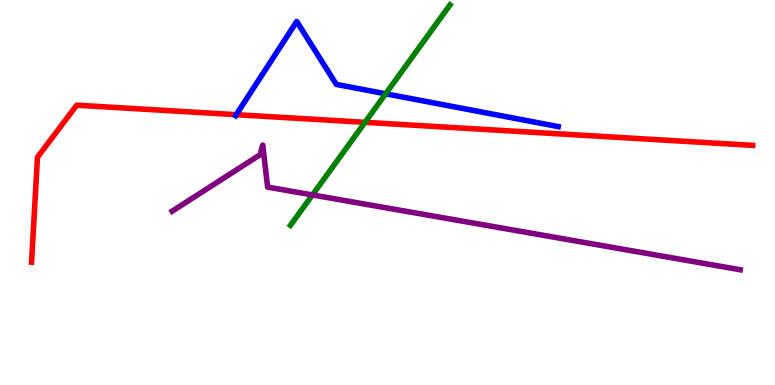[{'lines': ['blue', 'red'], 'intersections': [{'x': 3.05, 'y': 7.02}]}, {'lines': ['green', 'red'], 'intersections': [{'x': 4.71, 'y': 6.82}]}, {'lines': ['purple', 'red'], 'intersections': []}, {'lines': ['blue', 'green'], 'intersections': [{'x': 4.98, 'y': 7.56}]}, {'lines': ['blue', 'purple'], 'intersections': []}, {'lines': ['green', 'purple'], 'intersections': [{'x': 4.03, 'y': 4.94}]}]